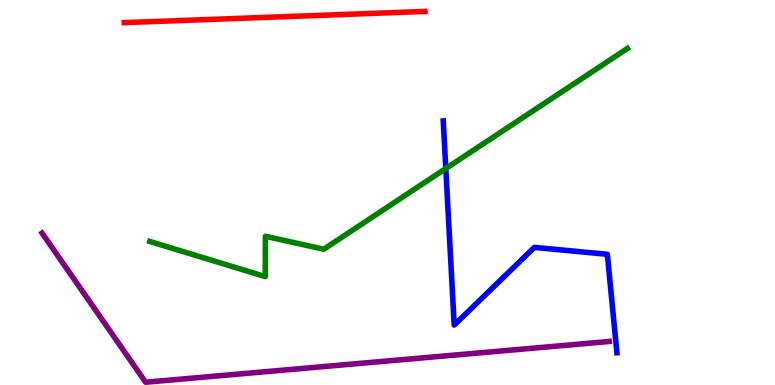[{'lines': ['blue', 'red'], 'intersections': []}, {'lines': ['green', 'red'], 'intersections': []}, {'lines': ['purple', 'red'], 'intersections': []}, {'lines': ['blue', 'green'], 'intersections': [{'x': 5.75, 'y': 5.62}]}, {'lines': ['blue', 'purple'], 'intersections': []}, {'lines': ['green', 'purple'], 'intersections': []}]